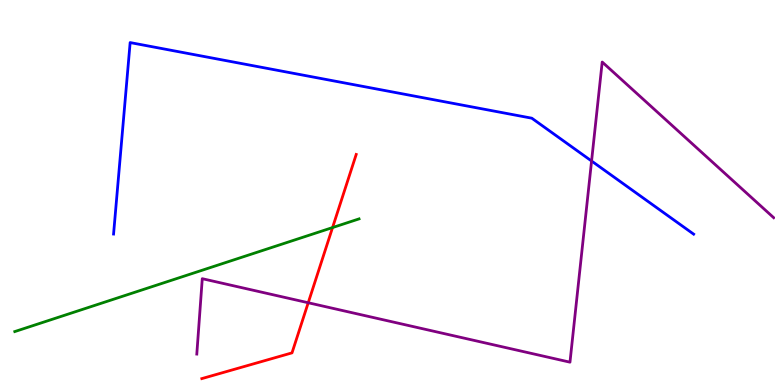[{'lines': ['blue', 'red'], 'intersections': []}, {'lines': ['green', 'red'], 'intersections': [{'x': 4.29, 'y': 4.09}]}, {'lines': ['purple', 'red'], 'intersections': [{'x': 3.98, 'y': 2.14}]}, {'lines': ['blue', 'green'], 'intersections': []}, {'lines': ['blue', 'purple'], 'intersections': [{'x': 7.63, 'y': 5.82}]}, {'lines': ['green', 'purple'], 'intersections': []}]